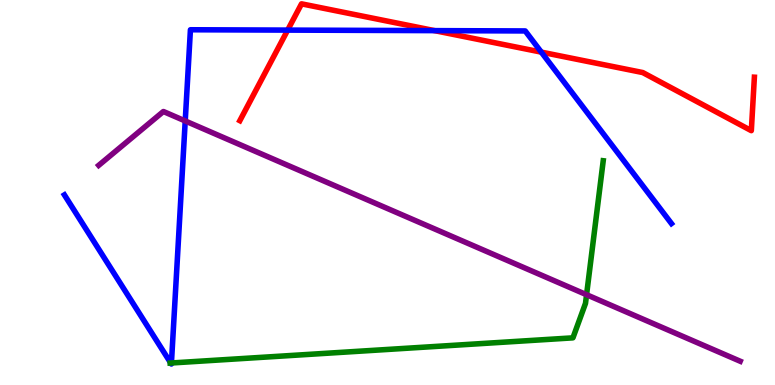[{'lines': ['blue', 'red'], 'intersections': [{'x': 3.71, 'y': 9.22}, {'x': 5.61, 'y': 9.2}, {'x': 6.98, 'y': 8.65}]}, {'lines': ['green', 'red'], 'intersections': []}, {'lines': ['purple', 'red'], 'intersections': []}, {'lines': ['blue', 'green'], 'intersections': [{'x': 2.2, 'y': 0.571}, {'x': 2.21, 'y': 0.572}]}, {'lines': ['blue', 'purple'], 'intersections': [{'x': 2.39, 'y': 6.86}]}, {'lines': ['green', 'purple'], 'intersections': [{'x': 7.57, 'y': 2.35}]}]